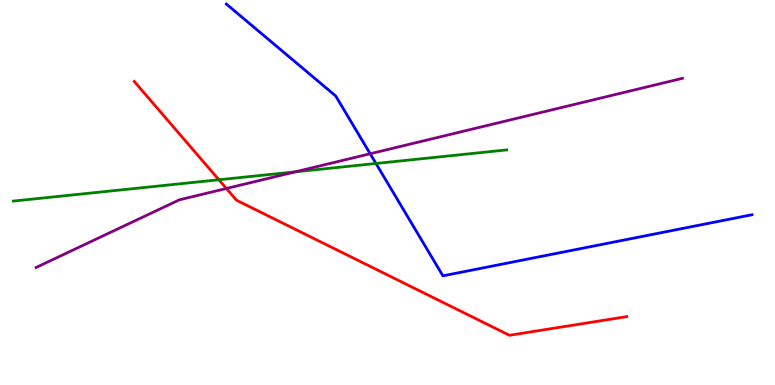[{'lines': ['blue', 'red'], 'intersections': []}, {'lines': ['green', 'red'], 'intersections': [{'x': 2.82, 'y': 5.33}]}, {'lines': ['purple', 'red'], 'intersections': [{'x': 2.92, 'y': 5.1}]}, {'lines': ['blue', 'green'], 'intersections': [{'x': 4.85, 'y': 5.75}]}, {'lines': ['blue', 'purple'], 'intersections': [{'x': 4.78, 'y': 6.01}]}, {'lines': ['green', 'purple'], 'intersections': [{'x': 3.81, 'y': 5.54}]}]